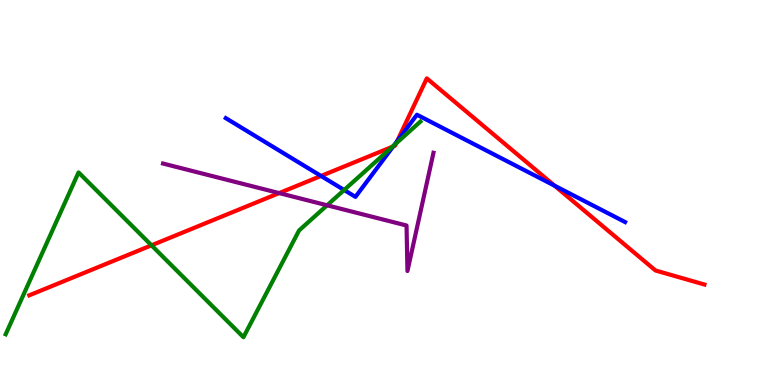[{'lines': ['blue', 'red'], 'intersections': [{'x': 4.14, 'y': 5.43}, {'x': 5.07, 'y': 6.2}, {'x': 5.12, 'y': 6.33}, {'x': 7.16, 'y': 5.18}]}, {'lines': ['green', 'red'], 'intersections': [{'x': 1.95, 'y': 3.63}, {'x': 5.06, 'y': 6.19}, {'x': 5.11, 'y': 6.28}]}, {'lines': ['purple', 'red'], 'intersections': [{'x': 3.6, 'y': 4.98}]}, {'lines': ['blue', 'green'], 'intersections': [{'x': 4.44, 'y': 5.06}, {'x': 5.09, 'y': 6.23}]}, {'lines': ['blue', 'purple'], 'intersections': []}, {'lines': ['green', 'purple'], 'intersections': [{'x': 4.22, 'y': 4.67}]}]